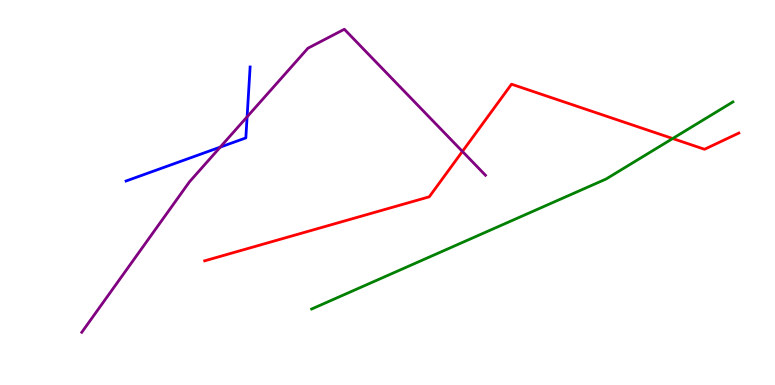[{'lines': ['blue', 'red'], 'intersections': []}, {'lines': ['green', 'red'], 'intersections': [{'x': 8.68, 'y': 6.4}]}, {'lines': ['purple', 'red'], 'intersections': [{'x': 5.97, 'y': 6.07}]}, {'lines': ['blue', 'green'], 'intersections': []}, {'lines': ['blue', 'purple'], 'intersections': [{'x': 2.84, 'y': 6.18}, {'x': 3.19, 'y': 6.97}]}, {'lines': ['green', 'purple'], 'intersections': []}]